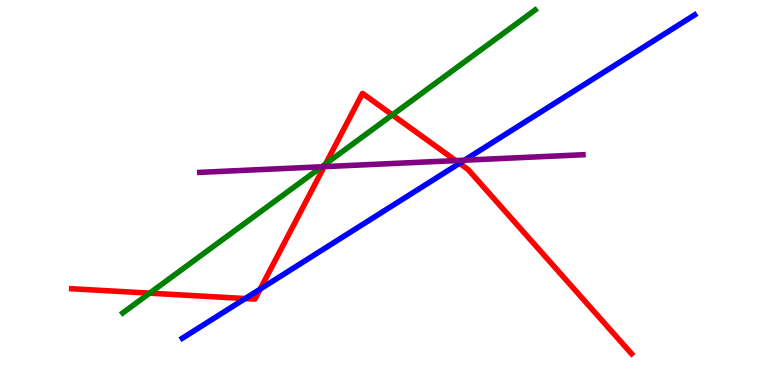[{'lines': ['blue', 'red'], 'intersections': [{'x': 3.16, 'y': 2.25}, {'x': 3.36, 'y': 2.49}, {'x': 5.93, 'y': 5.76}]}, {'lines': ['green', 'red'], 'intersections': [{'x': 1.93, 'y': 2.39}, {'x': 4.2, 'y': 5.74}, {'x': 5.06, 'y': 7.02}]}, {'lines': ['purple', 'red'], 'intersections': [{'x': 4.18, 'y': 5.67}, {'x': 5.88, 'y': 5.83}]}, {'lines': ['blue', 'green'], 'intersections': []}, {'lines': ['blue', 'purple'], 'intersections': [{'x': 5.99, 'y': 5.84}]}, {'lines': ['green', 'purple'], 'intersections': [{'x': 4.15, 'y': 5.67}]}]